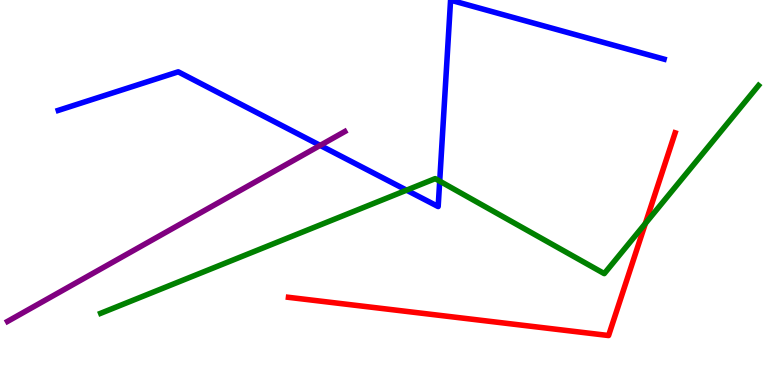[{'lines': ['blue', 'red'], 'intersections': []}, {'lines': ['green', 'red'], 'intersections': [{'x': 8.33, 'y': 4.2}]}, {'lines': ['purple', 'red'], 'intersections': []}, {'lines': ['blue', 'green'], 'intersections': [{'x': 5.25, 'y': 5.06}, {'x': 5.67, 'y': 5.3}]}, {'lines': ['blue', 'purple'], 'intersections': [{'x': 4.13, 'y': 6.22}]}, {'lines': ['green', 'purple'], 'intersections': []}]